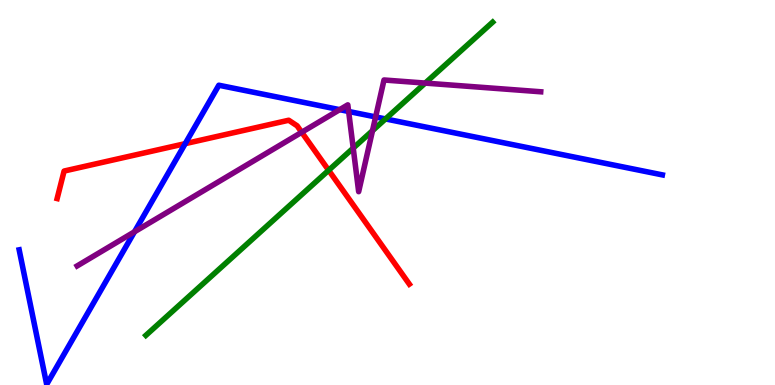[{'lines': ['blue', 'red'], 'intersections': [{'x': 2.39, 'y': 6.27}]}, {'lines': ['green', 'red'], 'intersections': [{'x': 4.24, 'y': 5.58}]}, {'lines': ['purple', 'red'], 'intersections': [{'x': 3.89, 'y': 6.56}]}, {'lines': ['blue', 'green'], 'intersections': [{'x': 4.97, 'y': 6.91}]}, {'lines': ['blue', 'purple'], 'intersections': [{'x': 1.74, 'y': 3.98}, {'x': 4.38, 'y': 7.15}, {'x': 4.5, 'y': 7.1}, {'x': 4.85, 'y': 6.96}]}, {'lines': ['green', 'purple'], 'intersections': [{'x': 4.56, 'y': 6.15}, {'x': 4.81, 'y': 6.61}, {'x': 5.49, 'y': 7.84}]}]